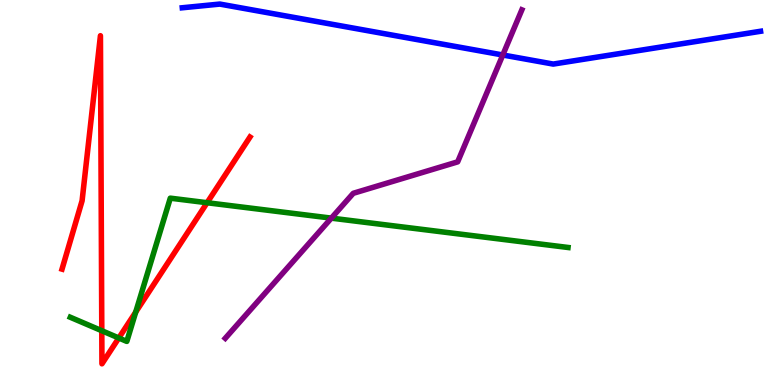[{'lines': ['blue', 'red'], 'intersections': []}, {'lines': ['green', 'red'], 'intersections': [{'x': 1.31, 'y': 1.41}, {'x': 1.53, 'y': 1.22}, {'x': 1.75, 'y': 1.89}, {'x': 2.67, 'y': 4.73}]}, {'lines': ['purple', 'red'], 'intersections': []}, {'lines': ['blue', 'green'], 'intersections': []}, {'lines': ['blue', 'purple'], 'intersections': [{'x': 6.49, 'y': 8.57}]}, {'lines': ['green', 'purple'], 'intersections': [{'x': 4.28, 'y': 4.33}]}]